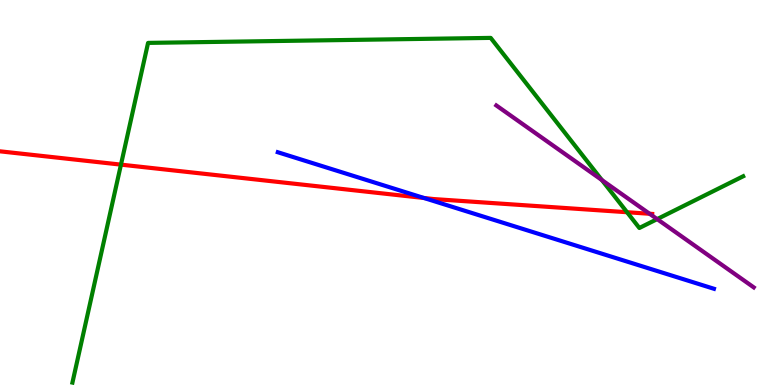[{'lines': ['blue', 'red'], 'intersections': [{'x': 5.47, 'y': 4.86}]}, {'lines': ['green', 'red'], 'intersections': [{'x': 1.56, 'y': 5.72}, {'x': 8.09, 'y': 4.49}]}, {'lines': ['purple', 'red'], 'intersections': [{'x': 8.38, 'y': 4.45}]}, {'lines': ['blue', 'green'], 'intersections': []}, {'lines': ['blue', 'purple'], 'intersections': []}, {'lines': ['green', 'purple'], 'intersections': [{'x': 7.77, 'y': 5.32}, {'x': 8.48, 'y': 4.31}]}]